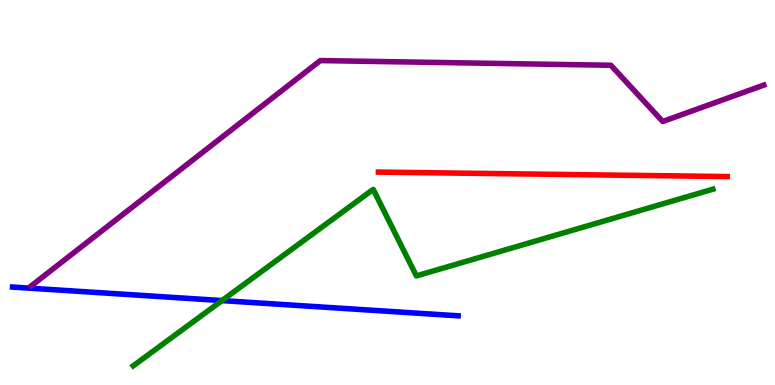[{'lines': ['blue', 'red'], 'intersections': []}, {'lines': ['green', 'red'], 'intersections': []}, {'lines': ['purple', 'red'], 'intersections': []}, {'lines': ['blue', 'green'], 'intersections': [{'x': 2.86, 'y': 2.19}]}, {'lines': ['blue', 'purple'], 'intersections': []}, {'lines': ['green', 'purple'], 'intersections': []}]